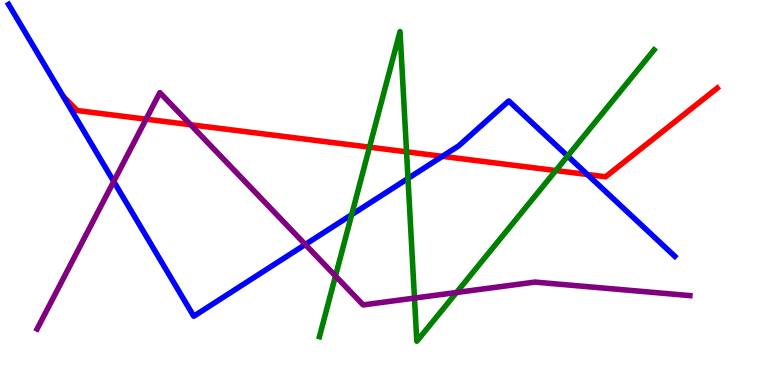[{'lines': ['blue', 'red'], 'intersections': [{'x': 5.71, 'y': 5.94}, {'x': 7.58, 'y': 5.47}]}, {'lines': ['green', 'red'], 'intersections': [{'x': 4.77, 'y': 6.18}, {'x': 5.25, 'y': 6.06}, {'x': 7.17, 'y': 5.57}]}, {'lines': ['purple', 'red'], 'intersections': [{'x': 1.88, 'y': 6.9}, {'x': 2.46, 'y': 6.76}]}, {'lines': ['blue', 'green'], 'intersections': [{'x': 4.54, 'y': 4.42}, {'x': 5.26, 'y': 5.36}, {'x': 7.32, 'y': 5.95}]}, {'lines': ['blue', 'purple'], 'intersections': [{'x': 1.47, 'y': 5.29}, {'x': 3.94, 'y': 3.65}]}, {'lines': ['green', 'purple'], 'intersections': [{'x': 4.33, 'y': 2.83}, {'x': 5.35, 'y': 2.26}, {'x': 5.89, 'y': 2.4}]}]